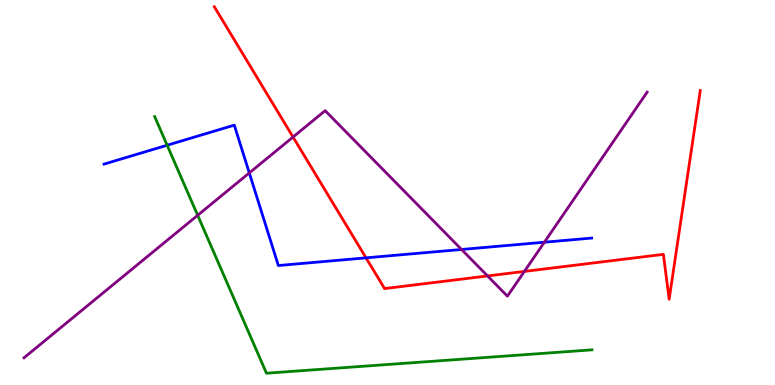[{'lines': ['blue', 'red'], 'intersections': [{'x': 4.72, 'y': 3.3}]}, {'lines': ['green', 'red'], 'intersections': []}, {'lines': ['purple', 'red'], 'intersections': [{'x': 3.78, 'y': 6.44}, {'x': 6.29, 'y': 2.83}, {'x': 6.77, 'y': 2.95}]}, {'lines': ['blue', 'green'], 'intersections': [{'x': 2.16, 'y': 6.23}]}, {'lines': ['blue', 'purple'], 'intersections': [{'x': 3.22, 'y': 5.51}, {'x': 5.96, 'y': 3.52}, {'x': 7.02, 'y': 3.71}]}, {'lines': ['green', 'purple'], 'intersections': [{'x': 2.55, 'y': 4.41}]}]